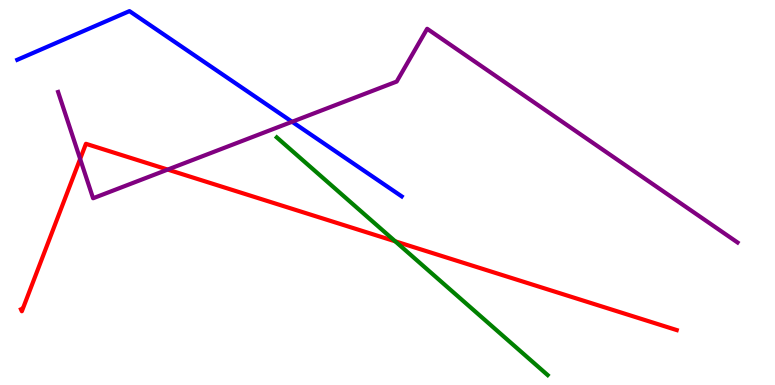[{'lines': ['blue', 'red'], 'intersections': []}, {'lines': ['green', 'red'], 'intersections': [{'x': 5.1, 'y': 3.73}]}, {'lines': ['purple', 'red'], 'intersections': [{'x': 1.03, 'y': 5.87}, {'x': 2.16, 'y': 5.6}]}, {'lines': ['blue', 'green'], 'intersections': []}, {'lines': ['blue', 'purple'], 'intersections': [{'x': 3.77, 'y': 6.84}]}, {'lines': ['green', 'purple'], 'intersections': []}]